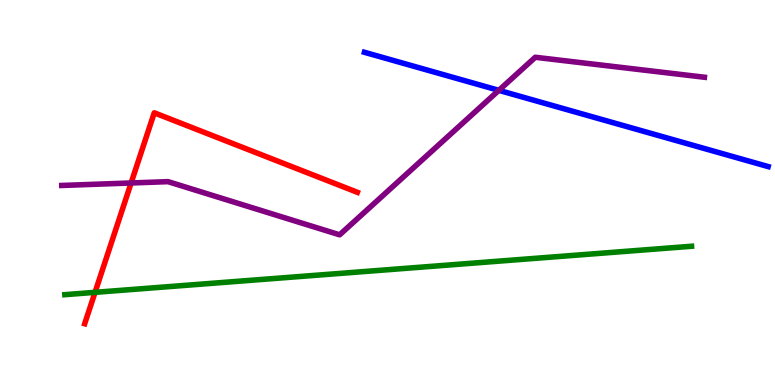[{'lines': ['blue', 'red'], 'intersections': []}, {'lines': ['green', 'red'], 'intersections': [{'x': 1.23, 'y': 2.41}]}, {'lines': ['purple', 'red'], 'intersections': [{'x': 1.69, 'y': 5.25}]}, {'lines': ['blue', 'green'], 'intersections': []}, {'lines': ['blue', 'purple'], 'intersections': [{'x': 6.44, 'y': 7.65}]}, {'lines': ['green', 'purple'], 'intersections': []}]